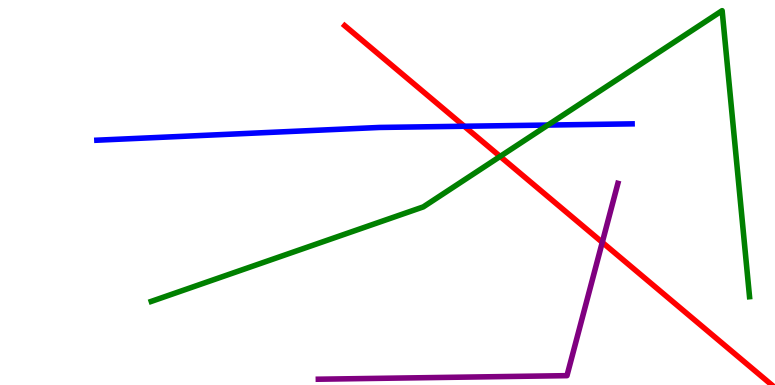[{'lines': ['blue', 'red'], 'intersections': [{'x': 5.99, 'y': 6.72}]}, {'lines': ['green', 'red'], 'intersections': [{'x': 6.45, 'y': 5.94}]}, {'lines': ['purple', 'red'], 'intersections': [{'x': 7.77, 'y': 3.71}]}, {'lines': ['blue', 'green'], 'intersections': [{'x': 7.07, 'y': 6.75}]}, {'lines': ['blue', 'purple'], 'intersections': []}, {'lines': ['green', 'purple'], 'intersections': []}]